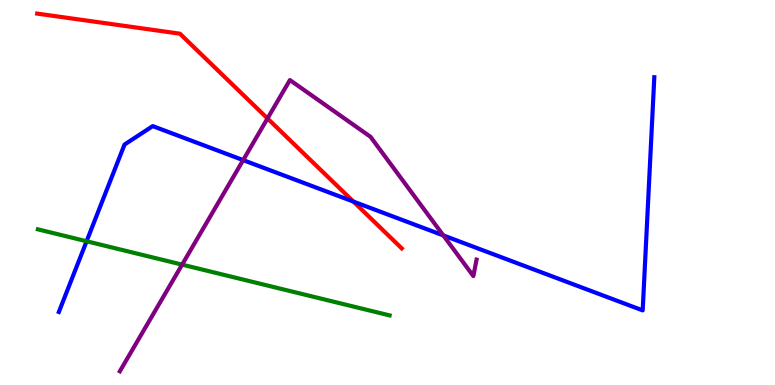[{'lines': ['blue', 'red'], 'intersections': [{'x': 4.56, 'y': 4.76}]}, {'lines': ['green', 'red'], 'intersections': []}, {'lines': ['purple', 'red'], 'intersections': [{'x': 3.45, 'y': 6.92}]}, {'lines': ['blue', 'green'], 'intersections': [{'x': 1.12, 'y': 3.73}]}, {'lines': ['blue', 'purple'], 'intersections': [{'x': 3.14, 'y': 5.84}, {'x': 5.72, 'y': 3.89}]}, {'lines': ['green', 'purple'], 'intersections': [{'x': 2.35, 'y': 3.13}]}]